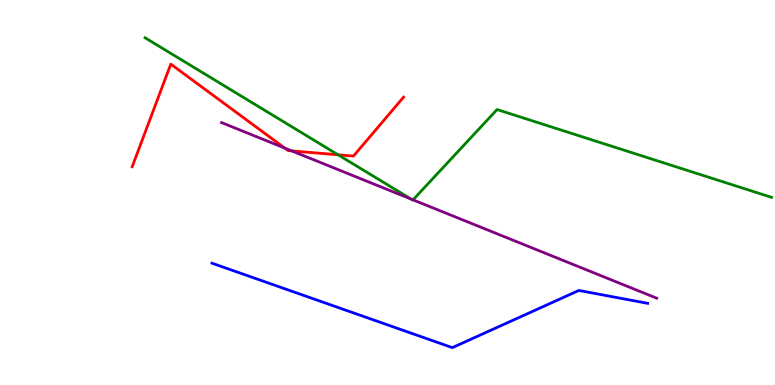[{'lines': ['blue', 'red'], 'intersections': []}, {'lines': ['green', 'red'], 'intersections': [{'x': 4.36, 'y': 5.98}]}, {'lines': ['purple', 'red'], 'intersections': [{'x': 3.67, 'y': 6.15}, {'x': 3.76, 'y': 6.08}]}, {'lines': ['blue', 'green'], 'intersections': []}, {'lines': ['blue', 'purple'], 'intersections': []}, {'lines': ['green', 'purple'], 'intersections': [{'x': 5.31, 'y': 4.83}, {'x': 5.33, 'y': 4.81}]}]